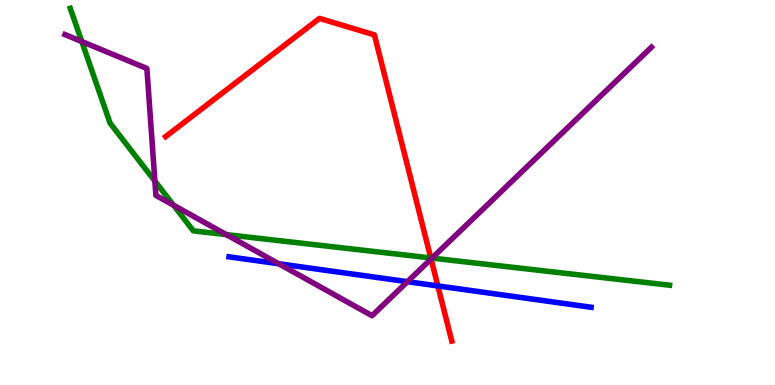[{'lines': ['blue', 'red'], 'intersections': [{'x': 5.65, 'y': 2.57}]}, {'lines': ['green', 'red'], 'intersections': [{'x': 5.56, 'y': 3.3}]}, {'lines': ['purple', 'red'], 'intersections': [{'x': 5.56, 'y': 3.27}]}, {'lines': ['blue', 'green'], 'intersections': []}, {'lines': ['blue', 'purple'], 'intersections': [{'x': 3.6, 'y': 3.15}, {'x': 5.26, 'y': 2.68}]}, {'lines': ['green', 'purple'], 'intersections': [{'x': 1.06, 'y': 8.92}, {'x': 2.0, 'y': 5.3}, {'x': 2.24, 'y': 4.67}, {'x': 2.92, 'y': 3.91}, {'x': 5.57, 'y': 3.3}]}]